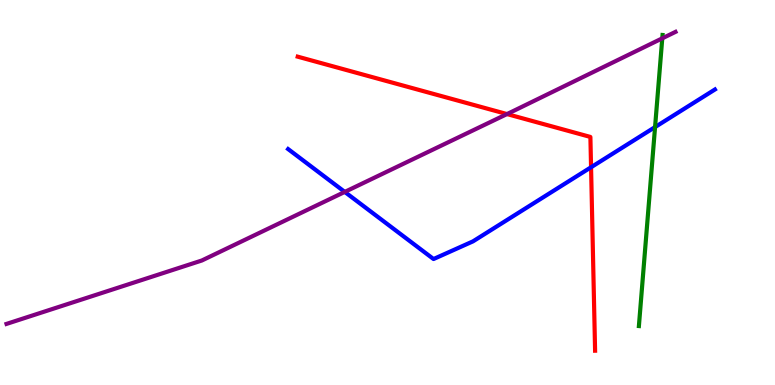[{'lines': ['blue', 'red'], 'intersections': [{'x': 7.63, 'y': 5.66}]}, {'lines': ['green', 'red'], 'intersections': []}, {'lines': ['purple', 'red'], 'intersections': [{'x': 6.54, 'y': 7.04}]}, {'lines': ['blue', 'green'], 'intersections': [{'x': 8.45, 'y': 6.7}]}, {'lines': ['blue', 'purple'], 'intersections': [{'x': 4.45, 'y': 5.02}]}, {'lines': ['green', 'purple'], 'intersections': [{'x': 8.55, 'y': 9.0}]}]